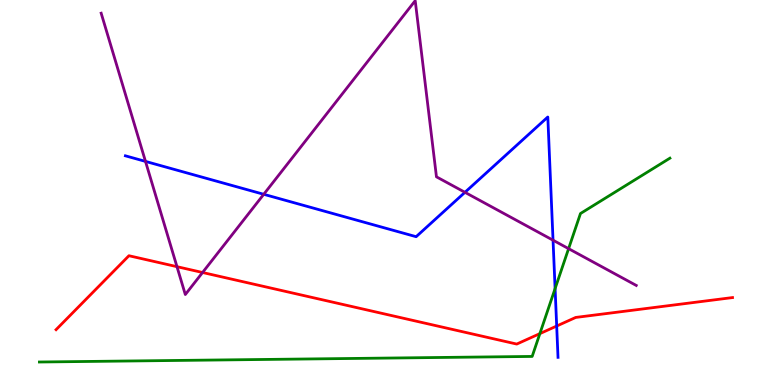[{'lines': ['blue', 'red'], 'intersections': [{'x': 7.18, 'y': 1.53}]}, {'lines': ['green', 'red'], 'intersections': [{'x': 6.97, 'y': 1.33}]}, {'lines': ['purple', 'red'], 'intersections': [{'x': 2.28, 'y': 3.07}, {'x': 2.61, 'y': 2.92}]}, {'lines': ['blue', 'green'], 'intersections': [{'x': 7.16, 'y': 2.5}]}, {'lines': ['blue', 'purple'], 'intersections': [{'x': 1.88, 'y': 5.81}, {'x': 3.4, 'y': 4.95}, {'x': 6.0, 'y': 5.0}, {'x': 7.14, 'y': 3.76}]}, {'lines': ['green', 'purple'], 'intersections': [{'x': 7.34, 'y': 3.54}]}]